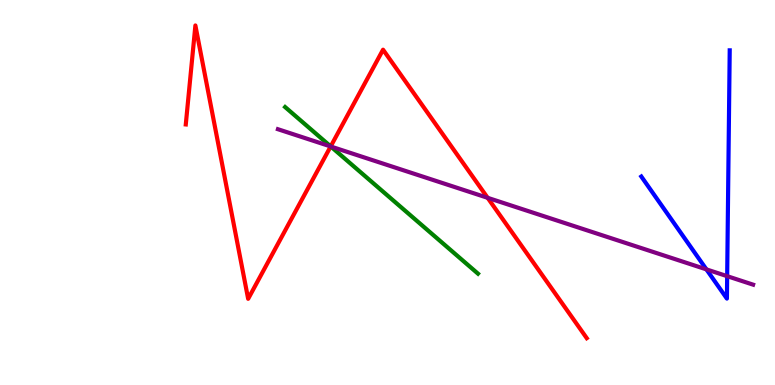[{'lines': ['blue', 'red'], 'intersections': []}, {'lines': ['green', 'red'], 'intersections': [{'x': 4.27, 'y': 6.2}]}, {'lines': ['purple', 'red'], 'intersections': [{'x': 4.27, 'y': 6.2}, {'x': 6.29, 'y': 4.86}]}, {'lines': ['blue', 'green'], 'intersections': []}, {'lines': ['blue', 'purple'], 'intersections': [{'x': 9.12, 'y': 3.0}, {'x': 9.38, 'y': 2.83}]}, {'lines': ['green', 'purple'], 'intersections': [{'x': 4.27, 'y': 6.19}]}]